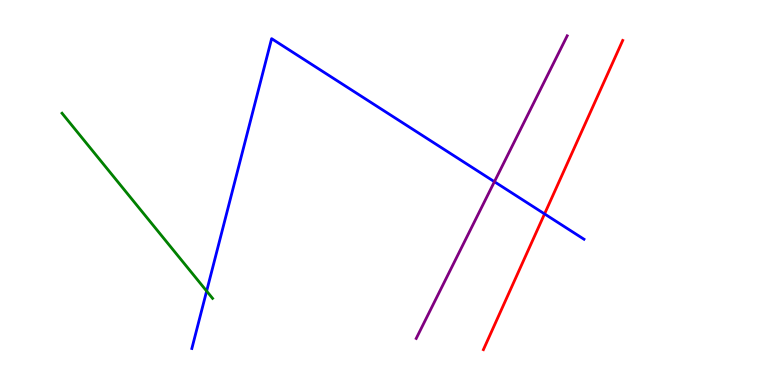[{'lines': ['blue', 'red'], 'intersections': [{'x': 7.03, 'y': 4.44}]}, {'lines': ['green', 'red'], 'intersections': []}, {'lines': ['purple', 'red'], 'intersections': []}, {'lines': ['blue', 'green'], 'intersections': [{'x': 2.67, 'y': 2.44}]}, {'lines': ['blue', 'purple'], 'intersections': [{'x': 6.38, 'y': 5.28}]}, {'lines': ['green', 'purple'], 'intersections': []}]